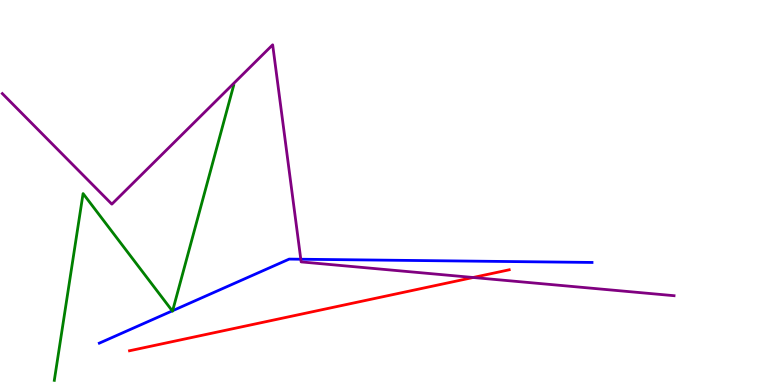[{'lines': ['blue', 'red'], 'intersections': []}, {'lines': ['green', 'red'], 'intersections': []}, {'lines': ['purple', 'red'], 'intersections': [{'x': 6.1, 'y': 2.79}]}, {'lines': ['blue', 'green'], 'intersections': [{'x': 2.22, 'y': 1.93}, {'x': 2.23, 'y': 1.93}]}, {'lines': ['blue', 'purple'], 'intersections': [{'x': 3.88, 'y': 3.27}]}, {'lines': ['green', 'purple'], 'intersections': []}]